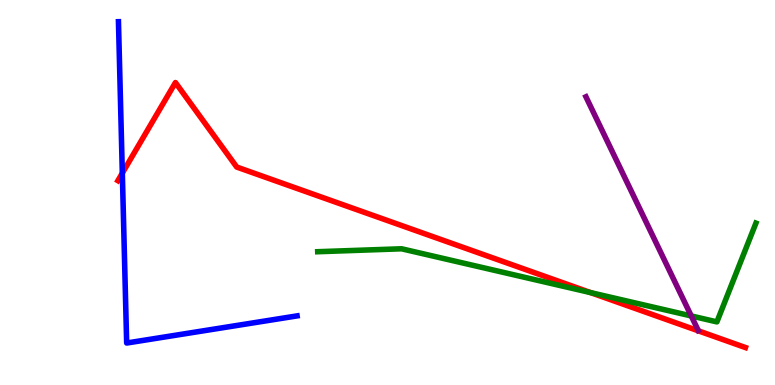[{'lines': ['blue', 'red'], 'intersections': [{'x': 1.58, 'y': 5.5}]}, {'lines': ['green', 'red'], 'intersections': [{'x': 7.62, 'y': 2.4}]}, {'lines': ['purple', 'red'], 'intersections': []}, {'lines': ['blue', 'green'], 'intersections': []}, {'lines': ['blue', 'purple'], 'intersections': []}, {'lines': ['green', 'purple'], 'intersections': [{'x': 8.92, 'y': 1.79}]}]